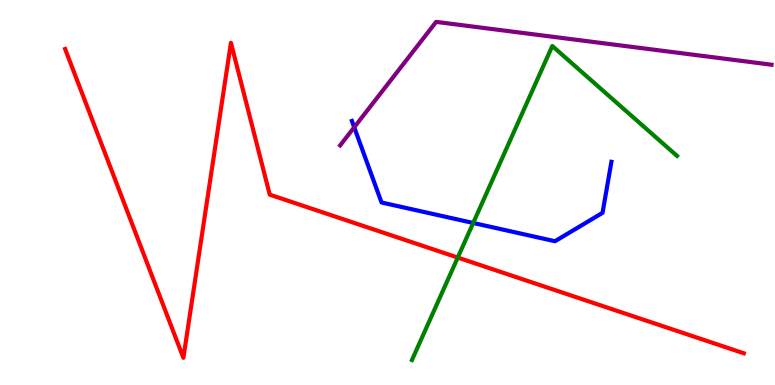[{'lines': ['blue', 'red'], 'intersections': []}, {'lines': ['green', 'red'], 'intersections': [{'x': 5.91, 'y': 3.31}]}, {'lines': ['purple', 'red'], 'intersections': []}, {'lines': ['blue', 'green'], 'intersections': [{'x': 6.11, 'y': 4.21}]}, {'lines': ['blue', 'purple'], 'intersections': [{'x': 4.57, 'y': 6.69}]}, {'lines': ['green', 'purple'], 'intersections': []}]